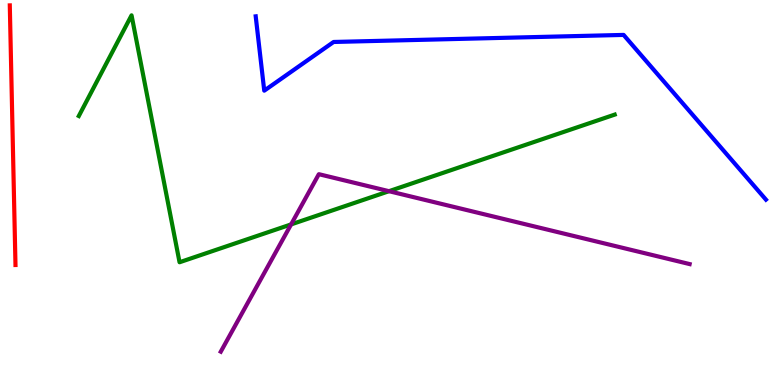[{'lines': ['blue', 'red'], 'intersections': []}, {'lines': ['green', 'red'], 'intersections': []}, {'lines': ['purple', 'red'], 'intersections': []}, {'lines': ['blue', 'green'], 'intersections': []}, {'lines': ['blue', 'purple'], 'intersections': []}, {'lines': ['green', 'purple'], 'intersections': [{'x': 3.76, 'y': 4.17}, {'x': 5.02, 'y': 5.03}]}]